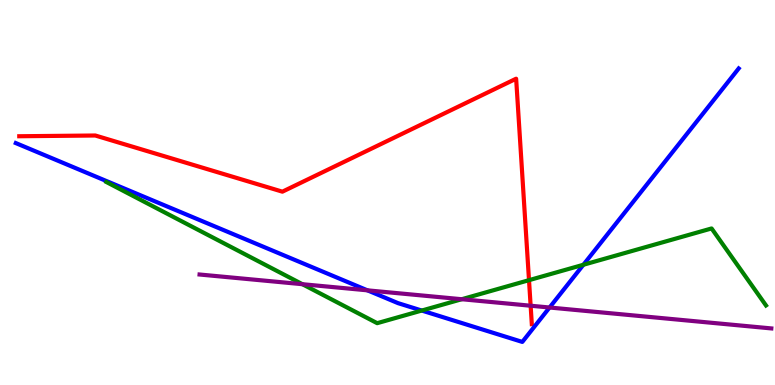[{'lines': ['blue', 'red'], 'intersections': []}, {'lines': ['green', 'red'], 'intersections': [{'x': 6.83, 'y': 2.72}]}, {'lines': ['purple', 'red'], 'intersections': [{'x': 6.85, 'y': 2.06}]}, {'lines': ['blue', 'green'], 'intersections': [{'x': 5.44, 'y': 1.93}, {'x': 7.53, 'y': 3.12}]}, {'lines': ['blue', 'purple'], 'intersections': [{'x': 4.74, 'y': 2.46}, {'x': 7.09, 'y': 2.01}]}, {'lines': ['green', 'purple'], 'intersections': [{'x': 3.9, 'y': 2.62}, {'x': 5.96, 'y': 2.23}]}]